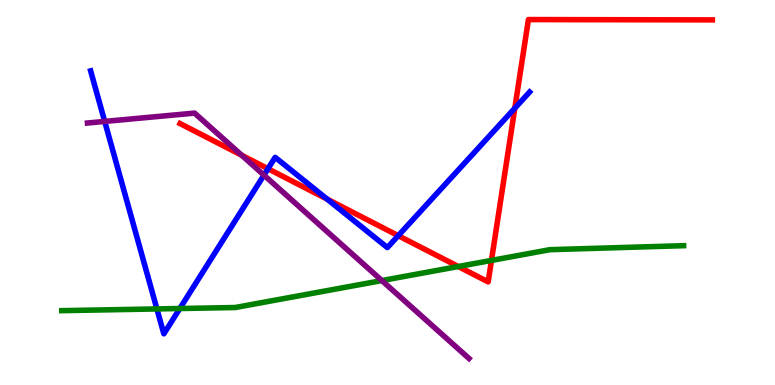[{'lines': ['blue', 'red'], 'intersections': [{'x': 3.46, 'y': 5.62}, {'x': 4.22, 'y': 4.83}, {'x': 5.14, 'y': 3.88}, {'x': 6.64, 'y': 7.19}]}, {'lines': ['green', 'red'], 'intersections': [{'x': 5.91, 'y': 3.08}, {'x': 6.34, 'y': 3.24}]}, {'lines': ['purple', 'red'], 'intersections': [{'x': 3.12, 'y': 5.97}]}, {'lines': ['blue', 'green'], 'intersections': [{'x': 2.02, 'y': 1.98}, {'x': 2.32, 'y': 1.99}]}, {'lines': ['blue', 'purple'], 'intersections': [{'x': 1.35, 'y': 6.85}, {'x': 3.41, 'y': 5.45}]}, {'lines': ['green', 'purple'], 'intersections': [{'x': 4.93, 'y': 2.71}]}]